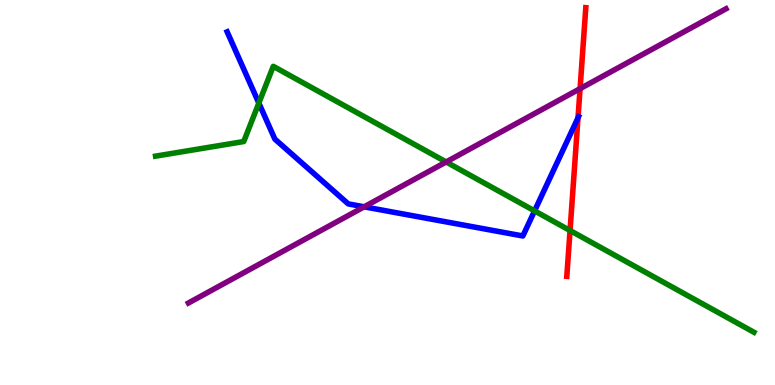[{'lines': ['blue', 'red'], 'intersections': [{'x': 7.46, 'y': 6.94}]}, {'lines': ['green', 'red'], 'intersections': [{'x': 7.36, 'y': 4.01}]}, {'lines': ['purple', 'red'], 'intersections': [{'x': 7.48, 'y': 7.7}]}, {'lines': ['blue', 'green'], 'intersections': [{'x': 3.34, 'y': 7.32}, {'x': 6.9, 'y': 4.52}]}, {'lines': ['blue', 'purple'], 'intersections': [{'x': 4.7, 'y': 4.63}]}, {'lines': ['green', 'purple'], 'intersections': [{'x': 5.76, 'y': 5.79}]}]